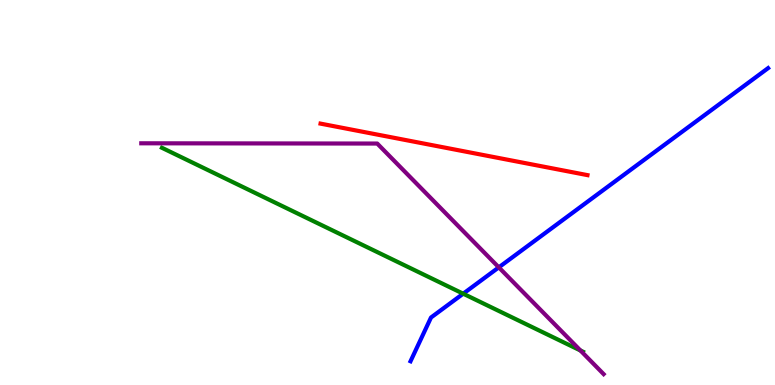[{'lines': ['blue', 'red'], 'intersections': []}, {'lines': ['green', 'red'], 'intersections': []}, {'lines': ['purple', 'red'], 'intersections': []}, {'lines': ['blue', 'green'], 'intersections': [{'x': 5.98, 'y': 2.37}]}, {'lines': ['blue', 'purple'], 'intersections': [{'x': 6.44, 'y': 3.06}]}, {'lines': ['green', 'purple'], 'intersections': [{'x': 7.49, 'y': 0.897}]}]